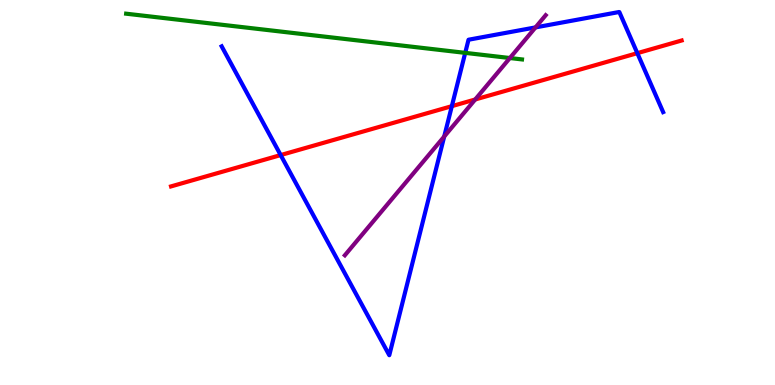[{'lines': ['blue', 'red'], 'intersections': [{'x': 3.62, 'y': 5.97}, {'x': 5.83, 'y': 7.24}, {'x': 8.22, 'y': 8.62}]}, {'lines': ['green', 'red'], 'intersections': []}, {'lines': ['purple', 'red'], 'intersections': [{'x': 6.13, 'y': 7.42}]}, {'lines': ['blue', 'green'], 'intersections': [{'x': 6.0, 'y': 8.63}]}, {'lines': ['blue', 'purple'], 'intersections': [{'x': 5.73, 'y': 6.45}, {'x': 6.91, 'y': 9.29}]}, {'lines': ['green', 'purple'], 'intersections': [{'x': 6.58, 'y': 8.49}]}]